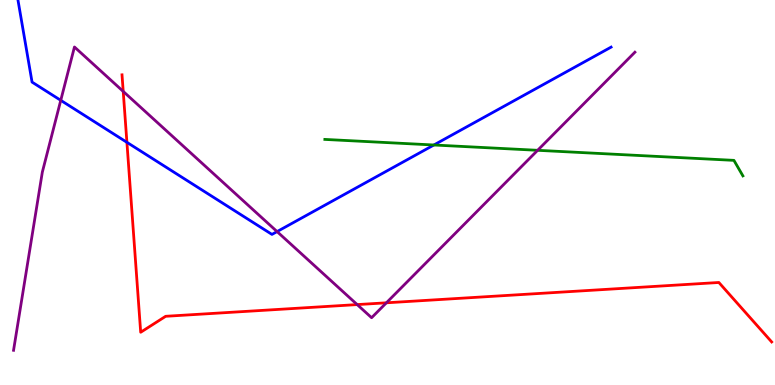[{'lines': ['blue', 'red'], 'intersections': [{'x': 1.64, 'y': 6.3}]}, {'lines': ['green', 'red'], 'intersections': []}, {'lines': ['purple', 'red'], 'intersections': [{'x': 1.59, 'y': 7.63}, {'x': 4.61, 'y': 2.09}, {'x': 4.99, 'y': 2.13}]}, {'lines': ['blue', 'green'], 'intersections': [{'x': 5.6, 'y': 6.23}]}, {'lines': ['blue', 'purple'], 'intersections': [{'x': 0.784, 'y': 7.39}, {'x': 3.58, 'y': 3.98}]}, {'lines': ['green', 'purple'], 'intersections': [{'x': 6.94, 'y': 6.1}]}]